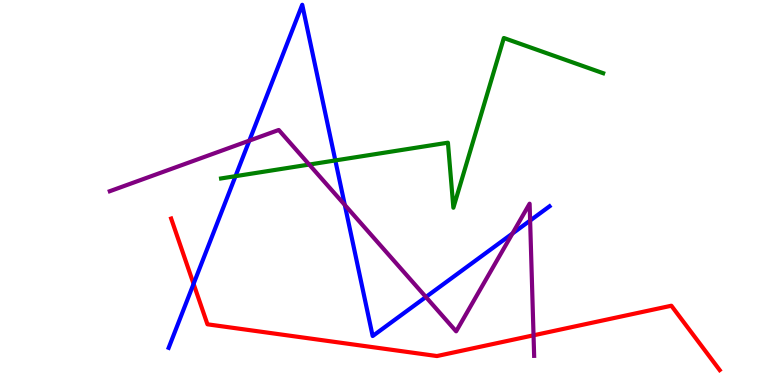[{'lines': ['blue', 'red'], 'intersections': [{'x': 2.5, 'y': 2.63}]}, {'lines': ['green', 'red'], 'intersections': []}, {'lines': ['purple', 'red'], 'intersections': [{'x': 6.88, 'y': 1.29}]}, {'lines': ['blue', 'green'], 'intersections': [{'x': 3.04, 'y': 5.42}, {'x': 4.33, 'y': 5.83}]}, {'lines': ['blue', 'purple'], 'intersections': [{'x': 3.22, 'y': 6.35}, {'x': 4.45, 'y': 4.68}, {'x': 5.5, 'y': 2.29}, {'x': 6.61, 'y': 3.93}, {'x': 6.84, 'y': 4.27}]}, {'lines': ['green', 'purple'], 'intersections': [{'x': 3.99, 'y': 5.73}]}]